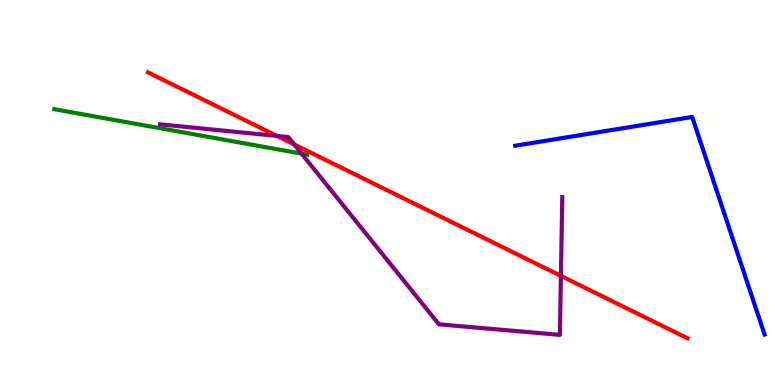[{'lines': ['blue', 'red'], 'intersections': []}, {'lines': ['green', 'red'], 'intersections': []}, {'lines': ['purple', 'red'], 'intersections': [{'x': 3.57, 'y': 6.47}, {'x': 3.8, 'y': 6.25}, {'x': 7.24, 'y': 2.83}]}, {'lines': ['blue', 'green'], 'intersections': []}, {'lines': ['blue', 'purple'], 'intersections': []}, {'lines': ['green', 'purple'], 'intersections': [{'x': 3.89, 'y': 6.01}]}]